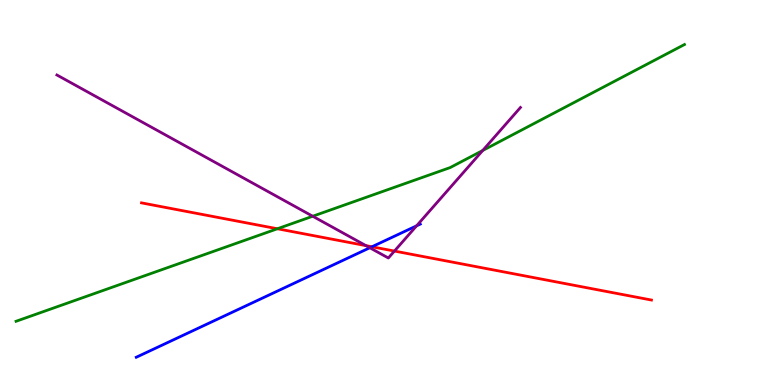[{'lines': ['blue', 'red'], 'intersections': [{'x': 4.8, 'y': 3.59}]}, {'lines': ['green', 'red'], 'intersections': [{'x': 3.58, 'y': 4.06}]}, {'lines': ['purple', 'red'], 'intersections': [{'x': 4.72, 'y': 3.62}, {'x': 5.09, 'y': 3.48}]}, {'lines': ['blue', 'green'], 'intersections': []}, {'lines': ['blue', 'purple'], 'intersections': [{'x': 4.77, 'y': 3.56}, {'x': 5.38, 'y': 4.13}]}, {'lines': ['green', 'purple'], 'intersections': [{'x': 4.04, 'y': 4.38}, {'x': 6.23, 'y': 6.09}]}]